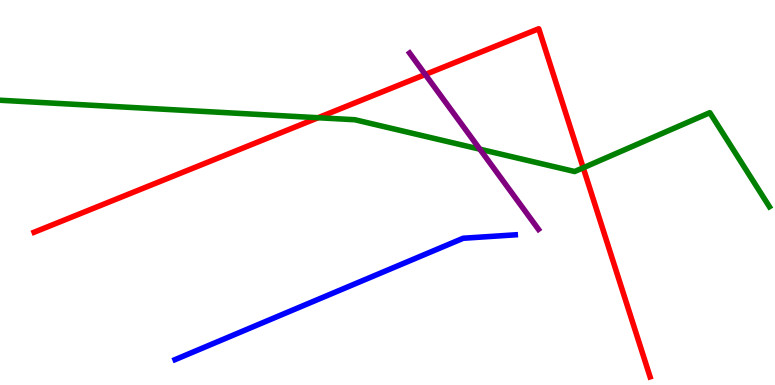[{'lines': ['blue', 'red'], 'intersections': []}, {'lines': ['green', 'red'], 'intersections': [{'x': 4.1, 'y': 6.94}, {'x': 7.53, 'y': 5.64}]}, {'lines': ['purple', 'red'], 'intersections': [{'x': 5.49, 'y': 8.06}]}, {'lines': ['blue', 'green'], 'intersections': []}, {'lines': ['blue', 'purple'], 'intersections': []}, {'lines': ['green', 'purple'], 'intersections': [{'x': 6.19, 'y': 6.12}]}]